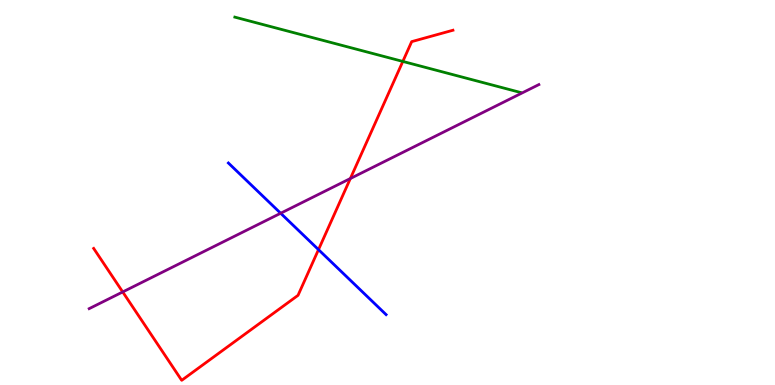[{'lines': ['blue', 'red'], 'intersections': [{'x': 4.11, 'y': 3.52}]}, {'lines': ['green', 'red'], 'intersections': [{'x': 5.2, 'y': 8.4}]}, {'lines': ['purple', 'red'], 'intersections': [{'x': 1.58, 'y': 2.42}, {'x': 4.52, 'y': 5.36}]}, {'lines': ['blue', 'green'], 'intersections': []}, {'lines': ['blue', 'purple'], 'intersections': [{'x': 3.62, 'y': 4.46}]}, {'lines': ['green', 'purple'], 'intersections': []}]